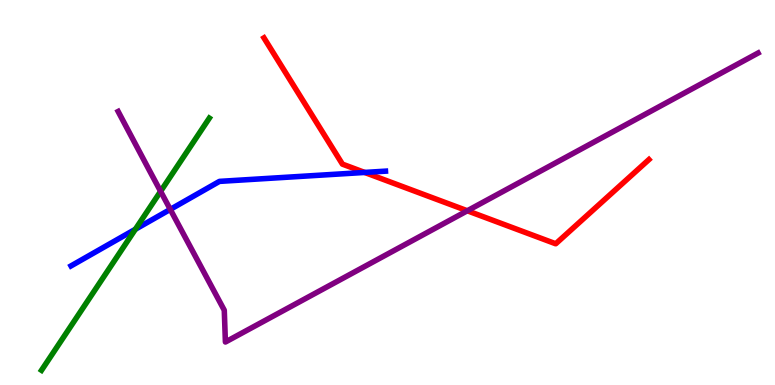[{'lines': ['blue', 'red'], 'intersections': [{'x': 4.71, 'y': 5.52}]}, {'lines': ['green', 'red'], 'intersections': []}, {'lines': ['purple', 'red'], 'intersections': [{'x': 6.03, 'y': 4.53}]}, {'lines': ['blue', 'green'], 'intersections': [{'x': 1.75, 'y': 4.04}]}, {'lines': ['blue', 'purple'], 'intersections': [{'x': 2.2, 'y': 4.56}]}, {'lines': ['green', 'purple'], 'intersections': [{'x': 2.07, 'y': 5.03}]}]